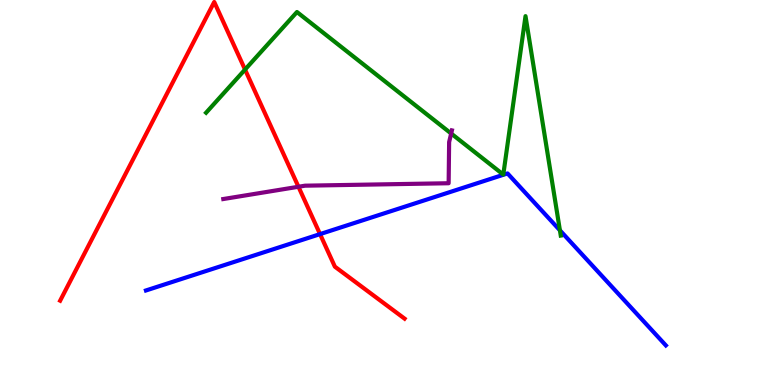[{'lines': ['blue', 'red'], 'intersections': [{'x': 4.13, 'y': 3.92}]}, {'lines': ['green', 'red'], 'intersections': [{'x': 3.16, 'y': 8.19}]}, {'lines': ['purple', 'red'], 'intersections': [{'x': 3.85, 'y': 5.15}]}, {'lines': ['blue', 'green'], 'intersections': [{'x': 7.22, 'y': 4.02}]}, {'lines': ['blue', 'purple'], 'intersections': []}, {'lines': ['green', 'purple'], 'intersections': [{'x': 5.82, 'y': 6.53}]}]